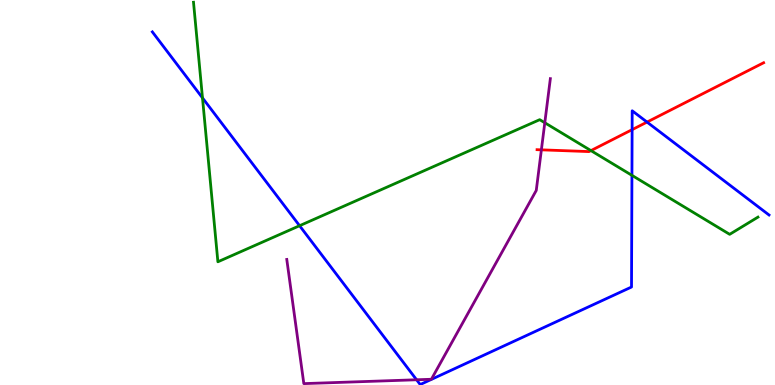[{'lines': ['blue', 'red'], 'intersections': [{'x': 8.16, 'y': 6.63}, {'x': 8.35, 'y': 6.83}]}, {'lines': ['green', 'red'], 'intersections': [{'x': 7.63, 'y': 6.09}]}, {'lines': ['purple', 'red'], 'intersections': [{'x': 6.99, 'y': 6.11}]}, {'lines': ['blue', 'green'], 'intersections': [{'x': 2.61, 'y': 7.46}, {'x': 3.87, 'y': 4.14}, {'x': 8.15, 'y': 5.45}]}, {'lines': ['blue', 'purple'], 'intersections': [{'x': 5.38, 'y': 0.136}]}, {'lines': ['green', 'purple'], 'intersections': [{'x': 7.03, 'y': 6.81}]}]